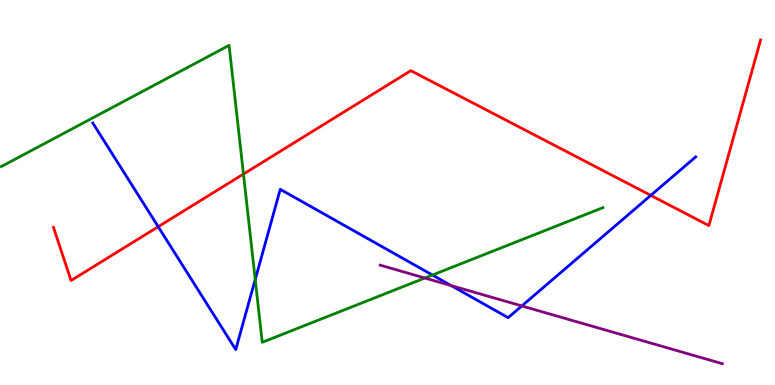[{'lines': ['blue', 'red'], 'intersections': [{'x': 2.04, 'y': 4.11}, {'x': 8.4, 'y': 4.92}]}, {'lines': ['green', 'red'], 'intersections': [{'x': 3.14, 'y': 5.48}]}, {'lines': ['purple', 'red'], 'intersections': []}, {'lines': ['blue', 'green'], 'intersections': [{'x': 3.29, 'y': 2.74}, {'x': 5.58, 'y': 2.86}]}, {'lines': ['blue', 'purple'], 'intersections': [{'x': 5.82, 'y': 2.58}, {'x': 6.73, 'y': 2.05}]}, {'lines': ['green', 'purple'], 'intersections': [{'x': 5.48, 'y': 2.78}]}]